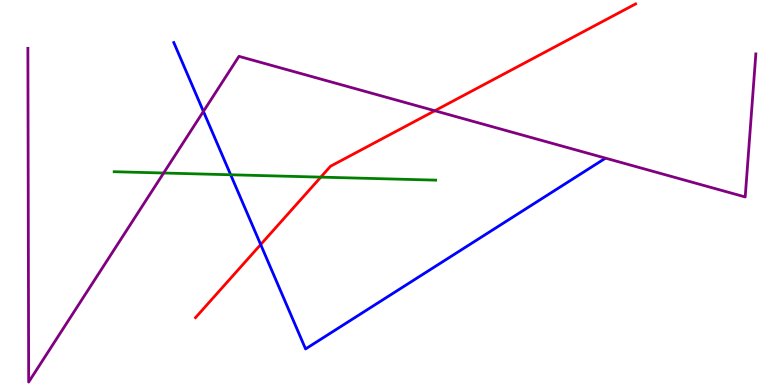[{'lines': ['blue', 'red'], 'intersections': [{'x': 3.36, 'y': 3.65}]}, {'lines': ['green', 'red'], 'intersections': [{'x': 4.14, 'y': 5.4}]}, {'lines': ['purple', 'red'], 'intersections': [{'x': 5.61, 'y': 7.12}]}, {'lines': ['blue', 'green'], 'intersections': [{'x': 2.98, 'y': 5.46}]}, {'lines': ['blue', 'purple'], 'intersections': [{'x': 2.62, 'y': 7.11}]}, {'lines': ['green', 'purple'], 'intersections': [{'x': 2.11, 'y': 5.51}]}]